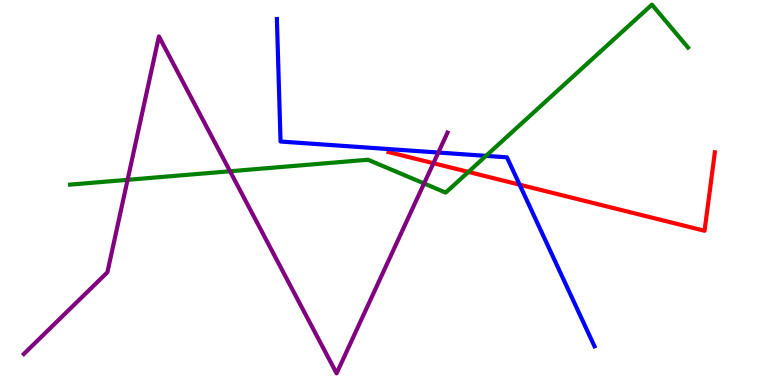[{'lines': ['blue', 'red'], 'intersections': [{'x': 6.7, 'y': 5.2}]}, {'lines': ['green', 'red'], 'intersections': [{'x': 6.04, 'y': 5.53}]}, {'lines': ['purple', 'red'], 'intersections': [{'x': 5.59, 'y': 5.76}]}, {'lines': ['blue', 'green'], 'intersections': [{'x': 6.27, 'y': 5.95}]}, {'lines': ['blue', 'purple'], 'intersections': [{'x': 5.66, 'y': 6.04}]}, {'lines': ['green', 'purple'], 'intersections': [{'x': 1.65, 'y': 5.33}, {'x': 2.97, 'y': 5.55}, {'x': 5.47, 'y': 5.23}]}]